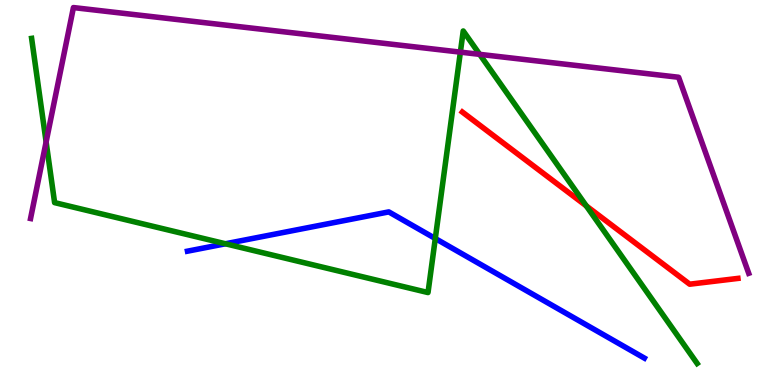[{'lines': ['blue', 'red'], 'intersections': []}, {'lines': ['green', 'red'], 'intersections': [{'x': 7.57, 'y': 4.65}]}, {'lines': ['purple', 'red'], 'intersections': []}, {'lines': ['blue', 'green'], 'intersections': [{'x': 2.91, 'y': 3.67}, {'x': 5.62, 'y': 3.8}]}, {'lines': ['blue', 'purple'], 'intersections': []}, {'lines': ['green', 'purple'], 'intersections': [{'x': 0.595, 'y': 6.31}, {'x': 5.94, 'y': 8.65}, {'x': 6.19, 'y': 8.59}]}]